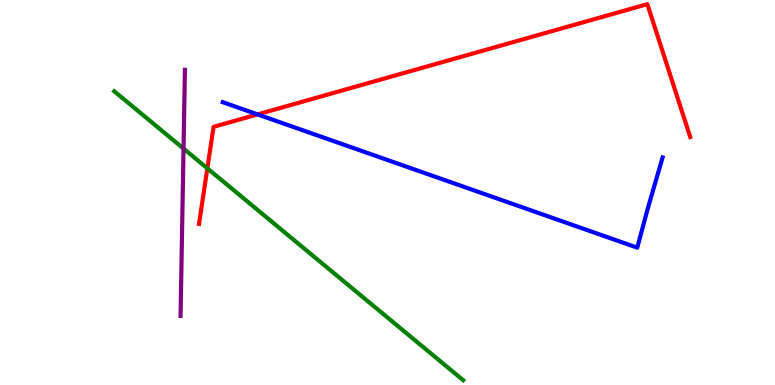[{'lines': ['blue', 'red'], 'intersections': [{'x': 3.32, 'y': 7.03}]}, {'lines': ['green', 'red'], 'intersections': [{'x': 2.68, 'y': 5.63}]}, {'lines': ['purple', 'red'], 'intersections': []}, {'lines': ['blue', 'green'], 'intersections': []}, {'lines': ['blue', 'purple'], 'intersections': []}, {'lines': ['green', 'purple'], 'intersections': [{'x': 2.37, 'y': 6.14}]}]